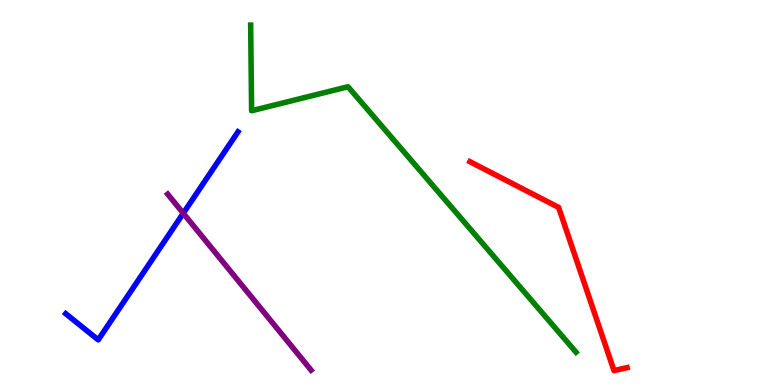[{'lines': ['blue', 'red'], 'intersections': []}, {'lines': ['green', 'red'], 'intersections': []}, {'lines': ['purple', 'red'], 'intersections': []}, {'lines': ['blue', 'green'], 'intersections': []}, {'lines': ['blue', 'purple'], 'intersections': [{'x': 2.36, 'y': 4.46}]}, {'lines': ['green', 'purple'], 'intersections': []}]